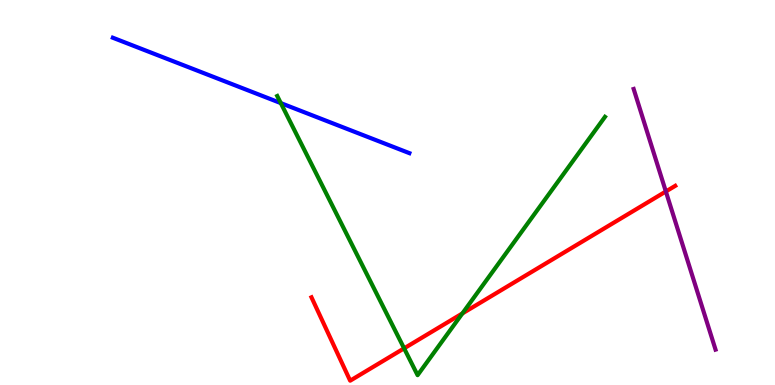[{'lines': ['blue', 'red'], 'intersections': []}, {'lines': ['green', 'red'], 'intersections': [{'x': 5.21, 'y': 0.952}, {'x': 5.97, 'y': 1.86}]}, {'lines': ['purple', 'red'], 'intersections': [{'x': 8.59, 'y': 5.03}]}, {'lines': ['blue', 'green'], 'intersections': [{'x': 3.62, 'y': 7.32}]}, {'lines': ['blue', 'purple'], 'intersections': []}, {'lines': ['green', 'purple'], 'intersections': []}]